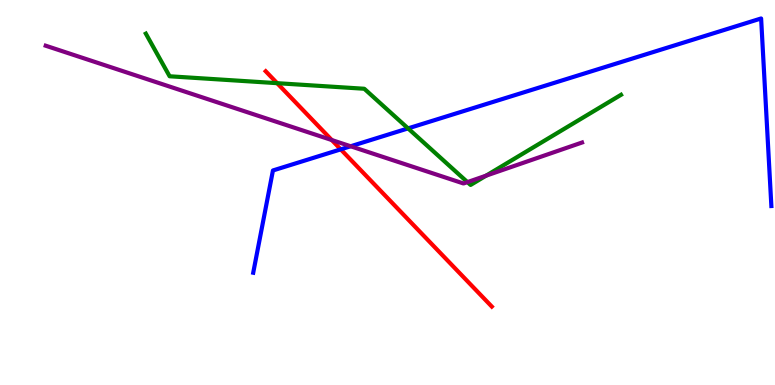[{'lines': ['blue', 'red'], 'intersections': [{'x': 4.4, 'y': 6.12}]}, {'lines': ['green', 'red'], 'intersections': [{'x': 3.58, 'y': 7.84}]}, {'lines': ['purple', 'red'], 'intersections': [{'x': 4.28, 'y': 6.36}]}, {'lines': ['blue', 'green'], 'intersections': [{'x': 5.27, 'y': 6.67}]}, {'lines': ['blue', 'purple'], 'intersections': [{'x': 4.52, 'y': 6.2}]}, {'lines': ['green', 'purple'], 'intersections': [{'x': 6.03, 'y': 5.27}, {'x': 6.27, 'y': 5.44}]}]